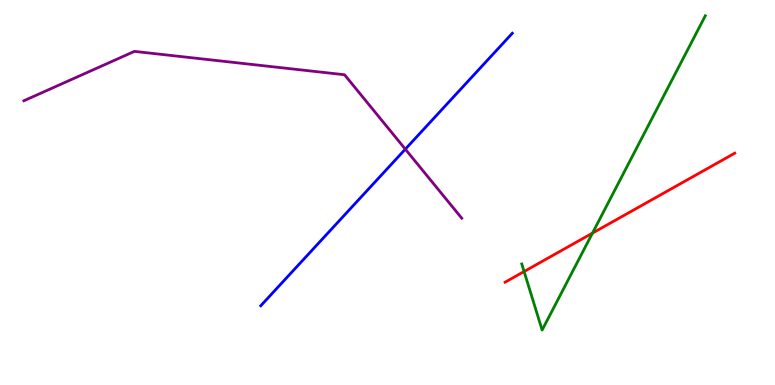[{'lines': ['blue', 'red'], 'intersections': []}, {'lines': ['green', 'red'], 'intersections': [{'x': 6.76, 'y': 2.95}, {'x': 7.64, 'y': 3.95}]}, {'lines': ['purple', 'red'], 'intersections': []}, {'lines': ['blue', 'green'], 'intersections': []}, {'lines': ['blue', 'purple'], 'intersections': [{'x': 5.23, 'y': 6.13}]}, {'lines': ['green', 'purple'], 'intersections': []}]